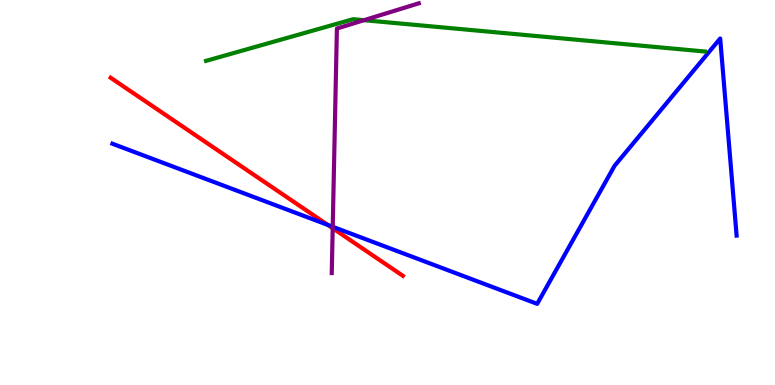[{'lines': ['blue', 'red'], 'intersections': [{'x': 4.23, 'y': 4.16}]}, {'lines': ['green', 'red'], 'intersections': []}, {'lines': ['purple', 'red'], 'intersections': [{'x': 4.29, 'y': 4.07}]}, {'lines': ['blue', 'green'], 'intersections': []}, {'lines': ['blue', 'purple'], 'intersections': [{'x': 4.29, 'y': 4.11}]}, {'lines': ['green', 'purple'], 'intersections': [{'x': 4.7, 'y': 9.48}]}]